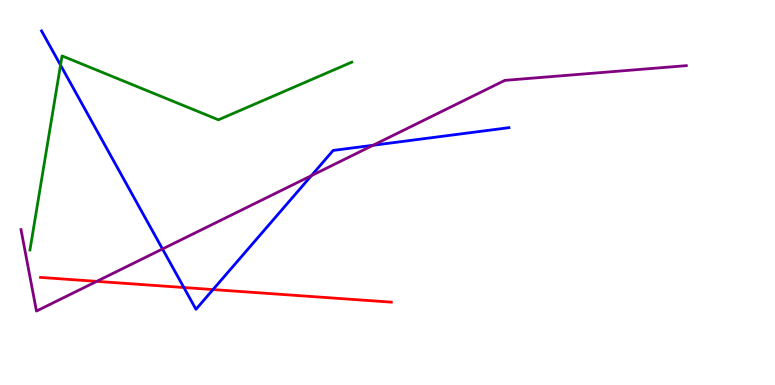[{'lines': ['blue', 'red'], 'intersections': [{'x': 2.37, 'y': 2.53}, {'x': 2.75, 'y': 2.48}]}, {'lines': ['green', 'red'], 'intersections': []}, {'lines': ['purple', 'red'], 'intersections': [{'x': 1.25, 'y': 2.69}]}, {'lines': ['blue', 'green'], 'intersections': [{'x': 0.781, 'y': 8.31}]}, {'lines': ['blue', 'purple'], 'intersections': [{'x': 2.1, 'y': 3.53}, {'x': 4.02, 'y': 5.44}, {'x': 4.81, 'y': 6.23}]}, {'lines': ['green', 'purple'], 'intersections': []}]